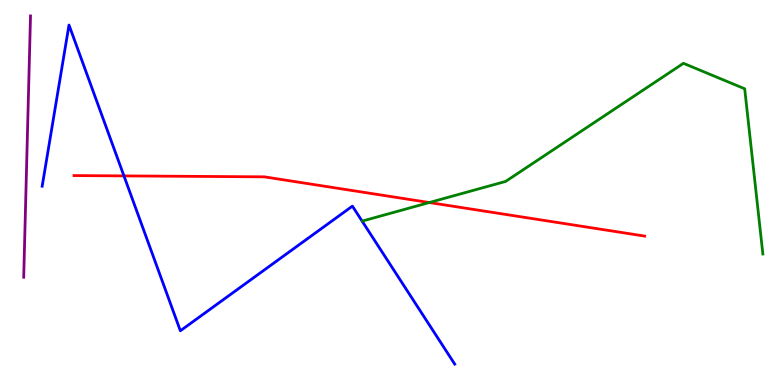[{'lines': ['blue', 'red'], 'intersections': [{'x': 1.6, 'y': 5.43}]}, {'lines': ['green', 'red'], 'intersections': [{'x': 5.54, 'y': 4.74}]}, {'lines': ['purple', 'red'], 'intersections': []}, {'lines': ['blue', 'green'], 'intersections': []}, {'lines': ['blue', 'purple'], 'intersections': []}, {'lines': ['green', 'purple'], 'intersections': []}]